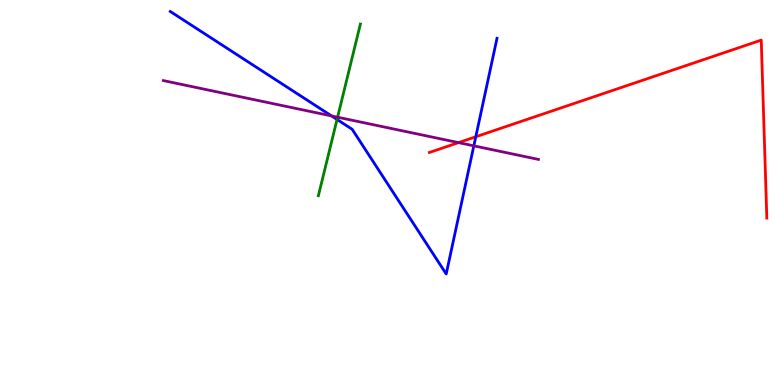[{'lines': ['blue', 'red'], 'intersections': [{'x': 6.14, 'y': 6.45}]}, {'lines': ['green', 'red'], 'intersections': []}, {'lines': ['purple', 'red'], 'intersections': [{'x': 5.92, 'y': 6.3}]}, {'lines': ['blue', 'green'], 'intersections': [{'x': 4.35, 'y': 6.9}]}, {'lines': ['blue', 'purple'], 'intersections': [{'x': 4.28, 'y': 6.99}, {'x': 6.11, 'y': 6.21}]}, {'lines': ['green', 'purple'], 'intersections': [{'x': 4.36, 'y': 6.96}]}]